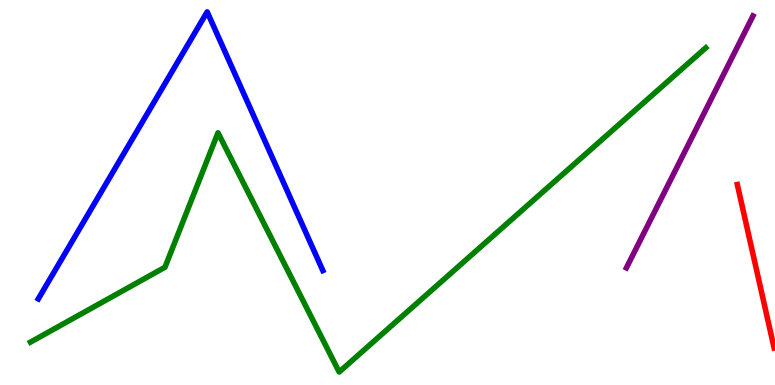[{'lines': ['blue', 'red'], 'intersections': []}, {'lines': ['green', 'red'], 'intersections': []}, {'lines': ['purple', 'red'], 'intersections': []}, {'lines': ['blue', 'green'], 'intersections': []}, {'lines': ['blue', 'purple'], 'intersections': []}, {'lines': ['green', 'purple'], 'intersections': []}]